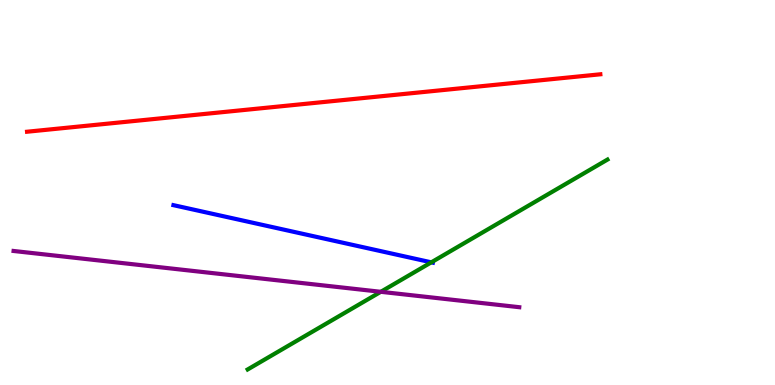[{'lines': ['blue', 'red'], 'intersections': []}, {'lines': ['green', 'red'], 'intersections': []}, {'lines': ['purple', 'red'], 'intersections': []}, {'lines': ['blue', 'green'], 'intersections': [{'x': 5.57, 'y': 3.19}]}, {'lines': ['blue', 'purple'], 'intersections': []}, {'lines': ['green', 'purple'], 'intersections': [{'x': 4.91, 'y': 2.42}]}]